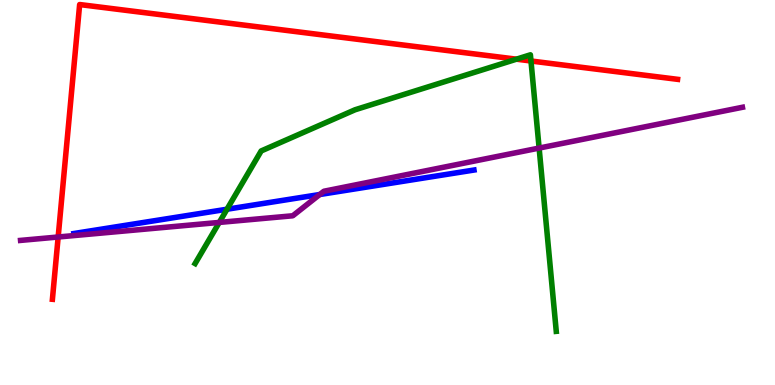[{'lines': ['blue', 'red'], 'intersections': []}, {'lines': ['green', 'red'], 'intersections': [{'x': 6.66, 'y': 8.46}, {'x': 6.85, 'y': 8.42}]}, {'lines': ['purple', 'red'], 'intersections': [{'x': 0.75, 'y': 3.84}]}, {'lines': ['blue', 'green'], 'intersections': [{'x': 2.93, 'y': 4.57}]}, {'lines': ['blue', 'purple'], 'intersections': [{'x': 4.13, 'y': 4.95}]}, {'lines': ['green', 'purple'], 'intersections': [{'x': 2.83, 'y': 4.22}, {'x': 6.96, 'y': 6.15}]}]